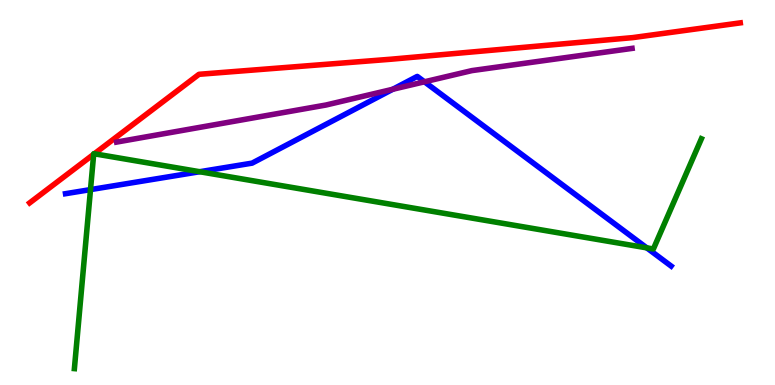[{'lines': ['blue', 'red'], 'intersections': []}, {'lines': ['green', 'red'], 'intersections': [{'x': 1.21, 'y': 5.99}, {'x': 1.22, 'y': 6.01}]}, {'lines': ['purple', 'red'], 'intersections': []}, {'lines': ['blue', 'green'], 'intersections': [{'x': 1.17, 'y': 5.08}, {'x': 2.58, 'y': 5.54}, {'x': 8.35, 'y': 3.56}]}, {'lines': ['blue', 'purple'], 'intersections': [{'x': 5.07, 'y': 7.68}, {'x': 5.48, 'y': 7.88}]}, {'lines': ['green', 'purple'], 'intersections': []}]